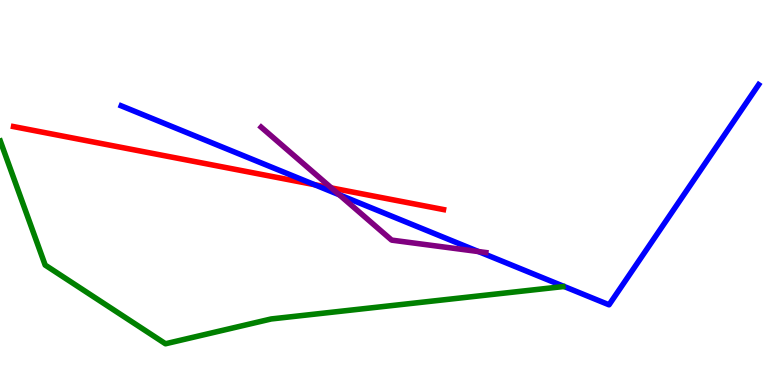[{'lines': ['blue', 'red'], 'intersections': [{'x': 4.06, 'y': 5.2}]}, {'lines': ['green', 'red'], 'intersections': []}, {'lines': ['purple', 'red'], 'intersections': [{'x': 4.28, 'y': 5.12}]}, {'lines': ['blue', 'green'], 'intersections': []}, {'lines': ['blue', 'purple'], 'intersections': [{'x': 4.38, 'y': 4.94}, {'x': 6.17, 'y': 3.47}]}, {'lines': ['green', 'purple'], 'intersections': []}]